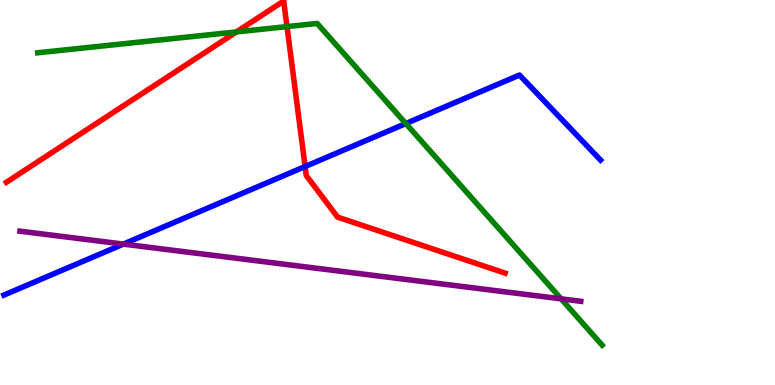[{'lines': ['blue', 'red'], 'intersections': [{'x': 3.94, 'y': 5.67}]}, {'lines': ['green', 'red'], 'intersections': [{'x': 3.05, 'y': 9.17}, {'x': 3.7, 'y': 9.31}]}, {'lines': ['purple', 'red'], 'intersections': []}, {'lines': ['blue', 'green'], 'intersections': [{'x': 5.24, 'y': 6.79}]}, {'lines': ['blue', 'purple'], 'intersections': [{'x': 1.59, 'y': 3.66}]}, {'lines': ['green', 'purple'], 'intersections': [{'x': 7.24, 'y': 2.24}]}]